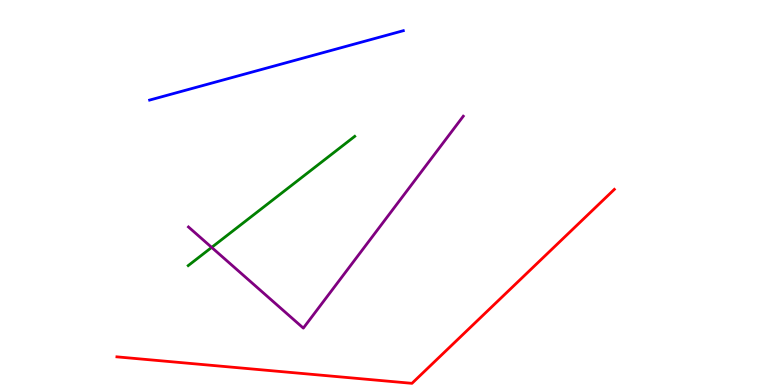[{'lines': ['blue', 'red'], 'intersections': []}, {'lines': ['green', 'red'], 'intersections': []}, {'lines': ['purple', 'red'], 'intersections': []}, {'lines': ['blue', 'green'], 'intersections': []}, {'lines': ['blue', 'purple'], 'intersections': []}, {'lines': ['green', 'purple'], 'intersections': [{'x': 2.73, 'y': 3.57}]}]